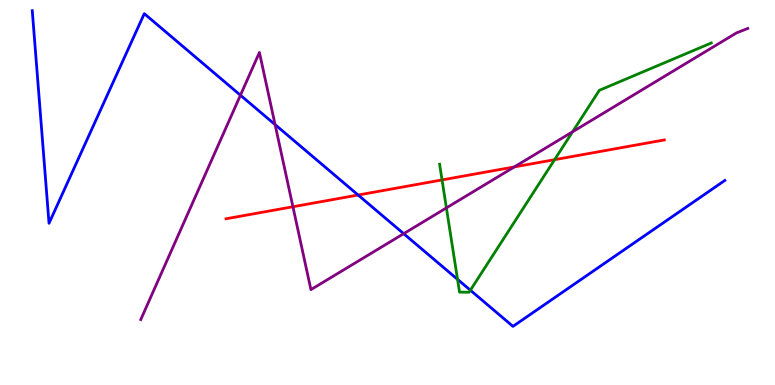[{'lines': ['blue', 'red'], 'intersections': [{'x': 4.62, 'y': 4.93}]}, {'lines': ['green', 'red'], 'intersections': [{'x': 5.7, 'y': 5.33}, {'x': 7.16, 'y': 5.85}]}, {'lines': ['purple', 'red'], 'intersections': [{'x': 3.78, 'y': 4.63}, {'x': 6.64, 'y': 5.66}]}, {'lines': ['blue', 'green'], 'intersections': [{'x': 5.9, 'y': 2.74}, {'x': 6.07, 'y': 2.46}]}, {'lines': ['blue', 'purple'], 'intersections': [{'x': 3.1, 'y': 7.53}, {'x': 3.55, 'y': 6.76}, {'x': 5.21, 'y': 3.93}]}, {'lines': ['green', 'purple'], 'intersections': [{'x': 5.76, 'y': 4.6}, {'x': 7.39, 'y': 6.58}]}]